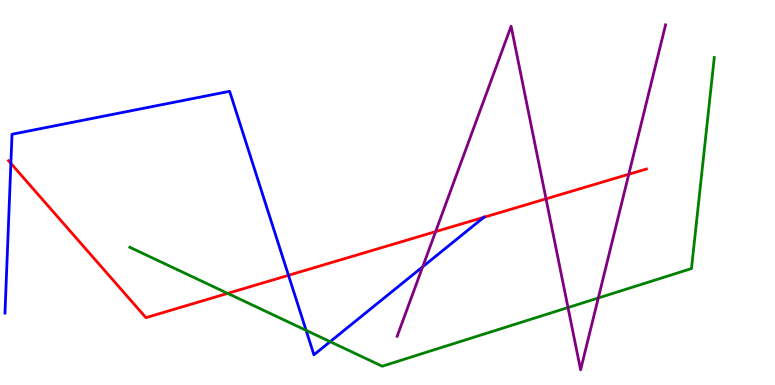[{'lines': ['blue', 'red'], 'intersections': [{'x': 0.14, 'y': 5.76}, {'x': 3.72, 'y': 2.85}, {'x': 6.24, 'y': 4.36}]}, {'lines': ['green', 'red'], 'intersections': [{'x': 2.94, 'y': 2.38}]}, {'lines': ['purple', 'red'], 'intersections': [{'x': 5.62, 'y': 3.98}, {'x': 7.05, 'y': 4.84}, {'x': 8.11, 'y': 5.47}]}, {'lines': ['blue', 'green'], 'intersections': [{'x': 3.95, 'y': 1.42}, {'x': 4.26, 'y': 1.13}]}, {'lines': ['blue', 'purple'], 'intersections': [{'x': 5.45, 'y': 3.07}]}, {'lines': ['green', 'purple'], 'intersections': [{'x': 7.33, 'y': 2.01}, {'x': 7.72, 'y': 2.26}]}]